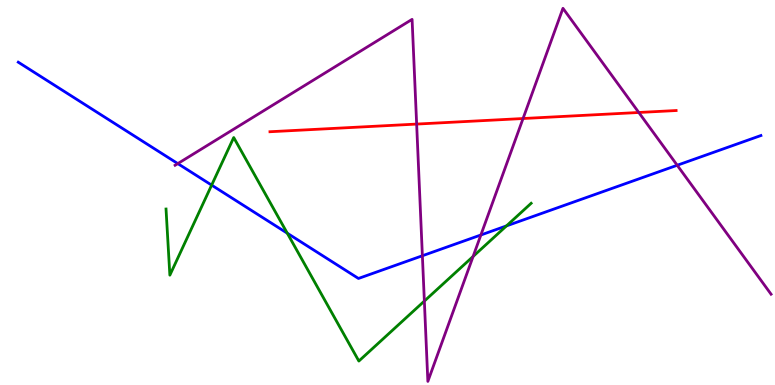[{'lines': ['blue', 'red'], 'intersections': []}, {'lines': ['green', 'red'], 'intersections': []}, {'lines': ['purple', 'red'], 'intersections': [{'x': 5.38, 'y': 6.78}, {'x': 6.75, 'y': 6.92}, {'x': 8.24, 'y': 7.08}]}, {'lines': ['blue', 'green'], 'intersections': [{'x': 2.73, 'y': 5.19}, {'x': 3.71, 'y': 3.94}, {'x': 6.54, 'y': 4.13}]}, {'lines': ['blue', 'purple'], 'intersections': [{'x': 2.29, 'y': 5.75}, {'x': 5.45, 'y': 3.36}, {'x': 6.2, 'y': 3.9}, {'x': 8.74, 'y': 5.71}]}, {'lines': ['green', 'purple'], 'intersections': [{'x': 5.48, 'y': 2.18}, {'x': 6.1, 'y': 3.34}]}]